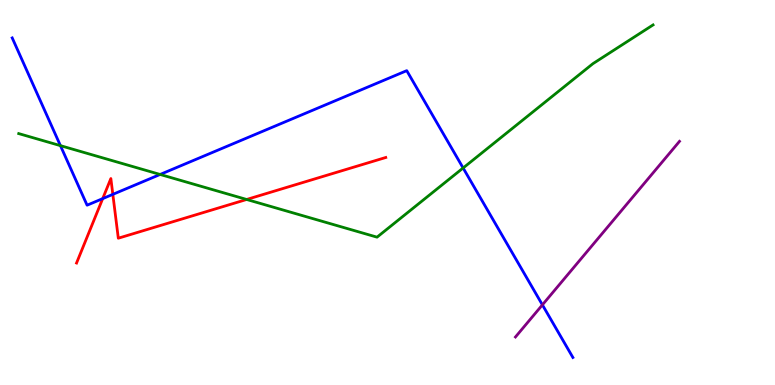[{'lines': ['blue', 'red'], 'intersections': [{'x': 1.33, 'y': 4.84}, {'x': 1.46, 'y': 4.95}]}, {'lines': ['green', 'red'], 'intersections': [{'x': 3.18, 'y': 4.82}]}, {'lines': ['purple', 'red'], 'intersections': []}, {'lines': ['blue', 'green'], 'intersections': [{'x': 0.78, 'y': 6.22}, {'x': 2.07, 'y': 5.47}, {'x': 5.98, 'y': 5.64}]}, {'lines': ['blue', 'purple'], 'intersections': [{'x': 7.0, 'y': 2.08}]}, {'lines': ['green', 'purple'], 'intersections': []}]